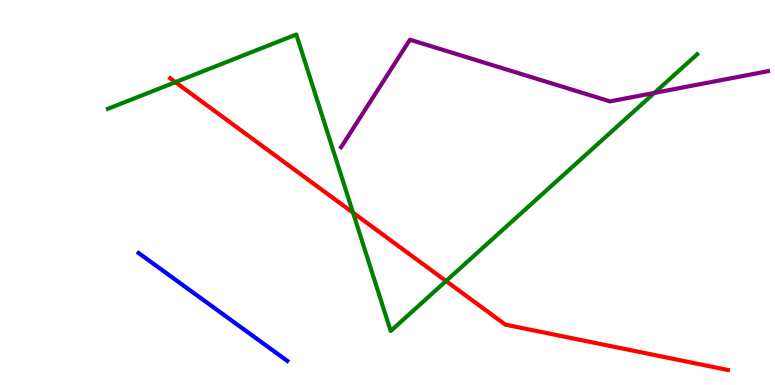[{'lines': ['blue', 'red'], 'intersections': []}, {'lines': ['green', 'red'], 'intersections': [{'x': 2.26, 'y': 7.87}, {'x': 4.56, 'y': 4.48}, {'x': 5.76, 'y': 2.7}]}, {'lines': ['purple', 'red'], 'intersections': []}, {'lines': ['blue', 'green'], 'intersections': []}, {'lines': ['blue', 'purple'], 'intersections': []}, {'lines': ['green', 'purple'], 'intersections': [{'x': 8.44, 'y': 7.59}]}]